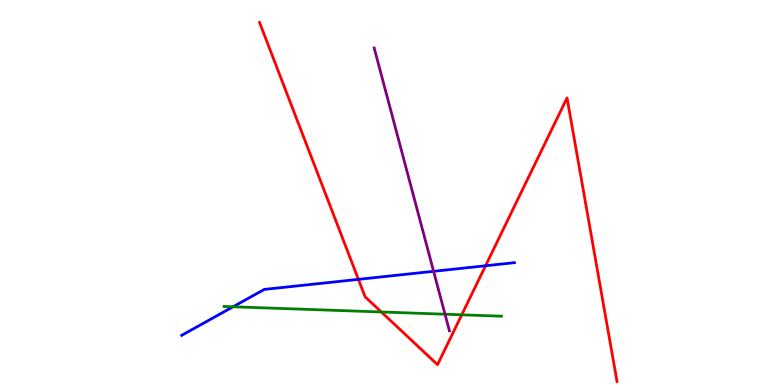[{'lines': ['blue', 'red'], 'intersections': [{'x': 4.62, 'y': 2.74}, {'x': 6.27, 'y': 3.1}]}, {'lines': ['green', 'red'], 'intersections': [{'x': 4.92, 'y': 1.9}, {'x': 5.96, 'y': 1.82}]}, {'lines': ['purple', 'red'], 'intersections': []}, {'lines': ['blue', 'green'], 'intersections': [{'x': 3.01, 'y': 2.03}]}, {'lines': ['blue', 'purple'], 'intersections': [{'x': 5.59, 'y': 2.95}]}, {'lines': ['green', 'purple'], 'intersections': [{'x': 5.74, 'y': 1.84}]}]